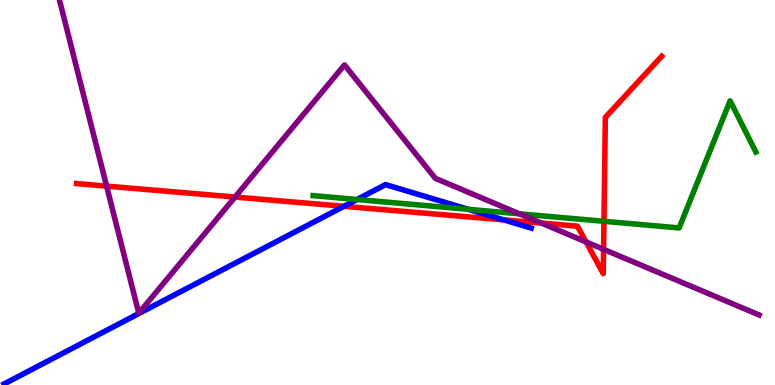[{'lines': ['blue', 'red'], 'intersections': [{'x': 4.44, 'y': 4.64}, {'x': 6.5, 'y': 4.29}]}, {'lines': ['green', 'red'], 'intersections': [{'x': 7.79, 'y': 4.25}]}, {'lines': ['purple', 'red'], 'intersections': [{'x': 1.38, 'y': 5.17}, {'x': 3.03, 'y': 4.88}, {'x': 6.99, 'y': 4.21}, {'x': 7.56, 'y': 3.72}, {'x': 7.79, 'y': 3.52}]}, {'lines': ['blue', 'green'], 'intersections': [{'x': 4.61, 'y': 4.82}, {'x': 6.04, 'y': 4.56}]}, {'lines': ['blue', 'purple'], 'intersections': []}, {'lines': ['green', 'purple'], 'intersections': [{'x': 6.7, 'y': 4.45}]}]